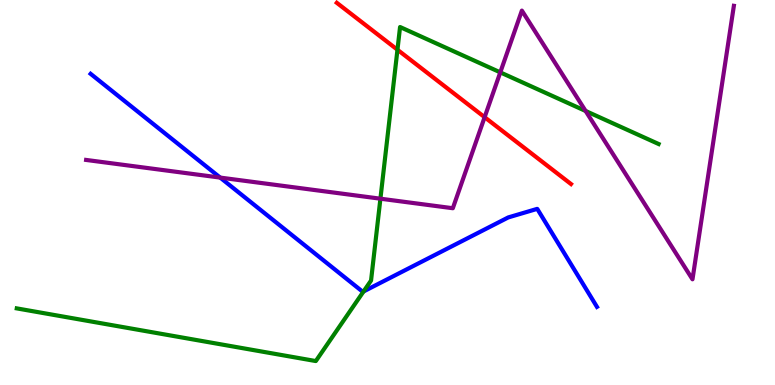[{'lines': ['blue', 'red'], 'intersections': []}, {'lines': ['green', 'red'], 'intersections': [{'x': 5.13, 'y': 8.71}]}, {'lines': ['purple', 'red'], 'intersections': [{'x': 6.25, 'y': 6.96}]}, {'lines': ['blue', 'green'], 'intersections': [{'x': 4.69, 'y': 2.43}]}, {'lines': ['blue', 'purple'], 'intersections': [{'x': 2.84, 'y': 5.39}]}, {'lines': ['green', 'purple'], 'intersections': [{'x': 4.91, 'y': 4.84}, {'x': 6.46, 'y': 8.12}, {'x': 7.56, 'y': 7.12}]}]